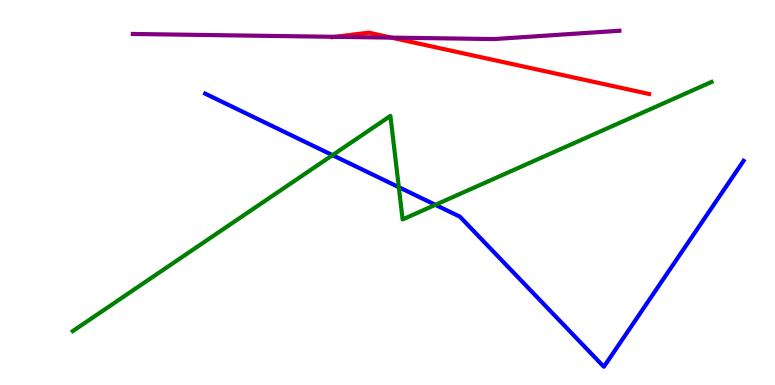[{'lines': ['blue', 'red'], 'intersections': []}, {'lines': ['green', 'red'], 'intersections': []}, {'lines': ['purple', 'red'], 'intersections': [{'x': 4.32, 'y': 9.04}, {'x': 5.05, 'y': 9.02}]}, {'lines': ['blue', 'green'], 'intersections': [{'x': 4.29, 'y': 5.97}, {'x': 5.15, 'y': 5.14}, {'x': 5.62, 'y': 4.68}]}, {'lines': ['blue', 'purple'], 'intersections': []}, {'lines': ['green', 'purple'], 'intersections': []}]